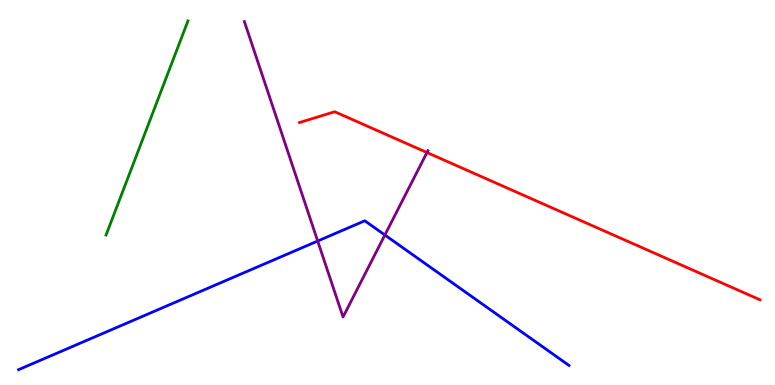[{'lines': ['blue', 'red'], 'intersections': []}, {'lines': ['green', 'red'], 'intersections': []}, {'lines': ['purple', 'red'], 'intersections': [{'x': 5.51, 'y': 6.04}]}, {'lines': ['blue', 'green'], 'intersections': []}, {'lines': ['blue', 'purple'], 'intersections': [{'x': 4.1, 'y': 3.74}, {'x': 4.97, 'y': 3.9}]}, {'lines': ['green', 'purple'], 'intersections': []}]